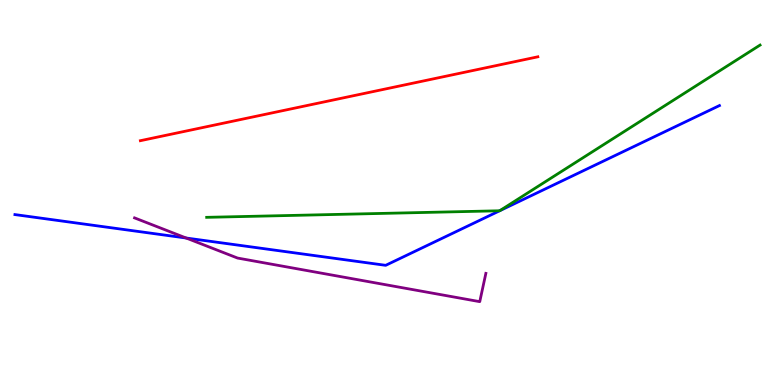[{'lines': ['blue', 'red'], 'intersections': []}, {'lines': ['green', 'red'], 'intersections': []}, {'lines': ['purple', 'red'], 'intersections': []}, {'lines': ['blue', 'green'], 'intersections': [{'x': 6.45, 'y': 4.53}, {'x': 6.45, 'y': 4.53}]}, {'lines': ['blue', 'purple'], 'intersections': [{'x': 2.4, 'y': 3.82}]}, {'lines': ['green', 'purple'], 'intersections': []}]